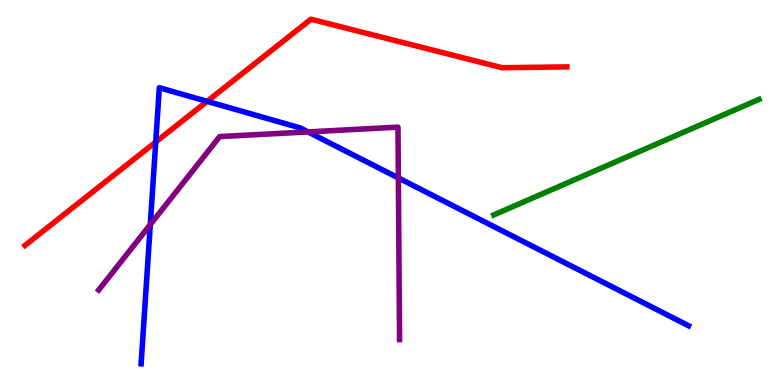[{'lines': ['blue', 'red'], 'intersections': [{'x': 2.01, 'y': 6.31}, {'x': 2.67, 'y': 7.37}]}, {'lines': ['green', 'red'], 'intersections': []}, {'lines': ['purple', 'red'], 'intersections': []}, {'lines': ['blue', 'green'], 'intersections': []}, {'lines': ['blue', 'purple'], 'intersections': [{'x': 1.94, 'y': 4.17}, {'x': 3.97, 'y': 6.57}, {'x': 5.14, 'y': 5.38}]}, {'lines': ['green', 'purple'], 'intersections': []}]